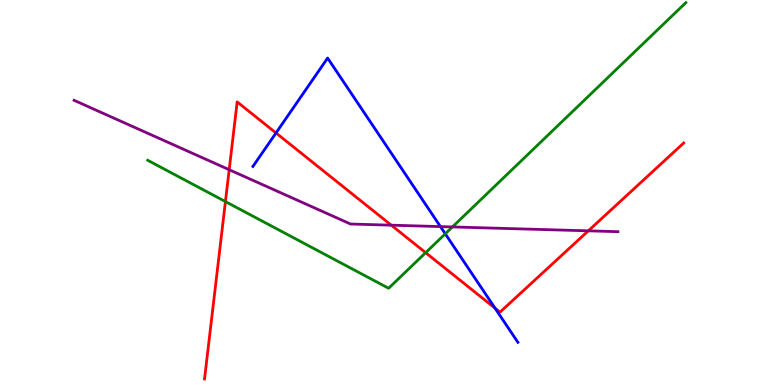[{'lines': ['blue', 'red'], 'intersections': [{'x': 3.56, 'y': 6.55}, {'x': 6.39, 'y': 1.99}]}, {'lines': ['green', 'red'], 'intersections': [{'x': 2.91, 'y': 4.76}, {'x': 5.49, 'y': 3.44}]}, {'lines': ['purple', 'red'], 'intersections': [{'x': 2.96, 'y': 5.59}, {'x': 5.05, 'y': 4.15}, {'x': 7.59, 'y': 4.0}]}, {'lines': ['blue', 'green'], 'intersections': [{'x': 5.75, 'y': 3.93}]}, {'lines': ['blue', 'purple'], 'intersections': [{'x': 5.68, 'y': 4.11}]}, {'lines': ['green', 'purple'], 'intersections': [{'x': 5.84, 'y': 4.11}]}]